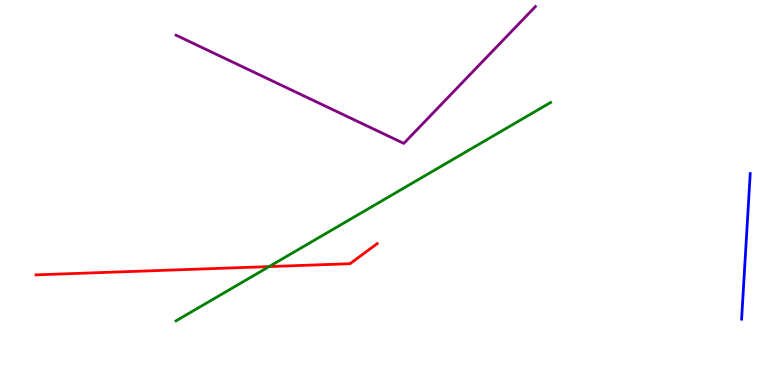[{'lines': ['blue', 'red'], 'intersections': []}, {'lines': ['green', 'red'], 'intersections': [{'x': 3.47, 'y': 3.08}]}, {'lines': ['purple', 'red'], 'intersections': []}, {'lines': ['blue', 'green'], 'intersections': []}, {'lines': ['blue', 'purple'], 'intersections': []}, {'lines': ['green', 'purple'], 'intersections': []}]